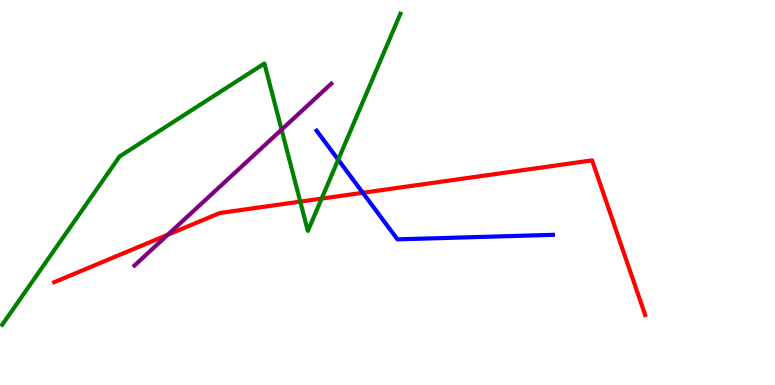[{'lines': ['blue', 'red'], 'intersections': [{'x': 4.68, 'y': 4.99}]}, {'lines': ['green', 'red'], 'intersections': [{'x': 3.87, 'y': 4.76}, {'x': 4.15, 'y': 4.84}]}, {'lines': ['purple', 'red'], 'intersections': [{'x': 2.16, 'y': 3.9}]}, {'lines': ['blue', 'green'], 'intersections': [{'x': 4.36, 'y': 5.85}]}, {'lines': ['blue', 'purple'], 'intersections': []}, {'lines': ['green', 'purple'], 'intersections': [{'x': 3.63, 'y': 6.63}]}]